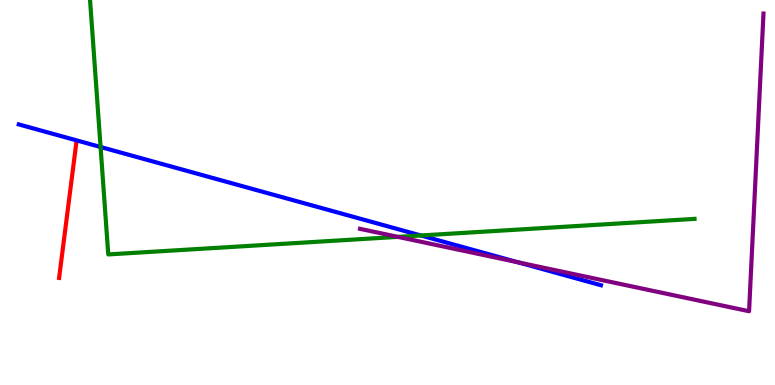[{'lines': ['blue', 'red'], 'intersections': []}, {'lines': ['green', 'red'], 'intersections': []}, {'lines': ['purple', 'red'], 'intersections': []}, {'lines': ['blue', 'green'], 'intersections': [{'x': 1.3, 'y': 6.18}, {'x': 5.43, 'y': 3.88}]}, {'lines': ['blue', 'purple'], 'intersections': [{'x': 6.68, 'y': 3.19}]}, {'lines': ['green', 'purple'], 'intersections': [{'x': 5.13, 'y': 3.85}]}]